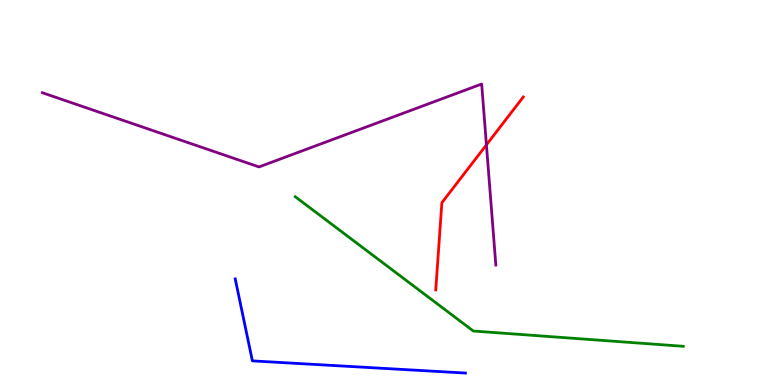[{'lines': ['blue', 'red'], 'intersections': []}, {'lines': ['green', 'red'], 'intersections': []}, {'lines': ['purple', 'red'], 'intersections': [{'x': 6.28, 'y': 6.24}]}, {'lines': ['blue', 'green'], 'intersections': []}, {'lines': ['blue', 'purple'], 'intersections': []}, {'lines': ['green', 'purple'], 'intersections': []}]